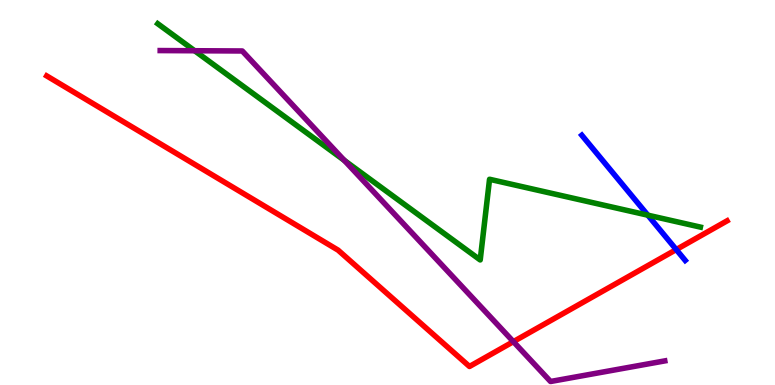[{'lines': ['blue', 'red'], 'intersections': [{'x': 8.73, 'y': 3.52}]}, {'lines': ['green', 'red'], 'intersections': []}, {'lines': ['purple', 'red'], 'intersections': [{'x': 6.62, 'y': 1.13}]}, {'lines': ['blue', 'green'], 'intersections': [{'x': 8.36, 'y': 4.41}]}, {'lines': ['blue', 'purple'], 'intersections': []}, {'lines': ['green', 'purple'], 'intersections': [{'x': 2.51, 'y': 8.68}, {'x': 4.44, 'y': 5.83}]}]